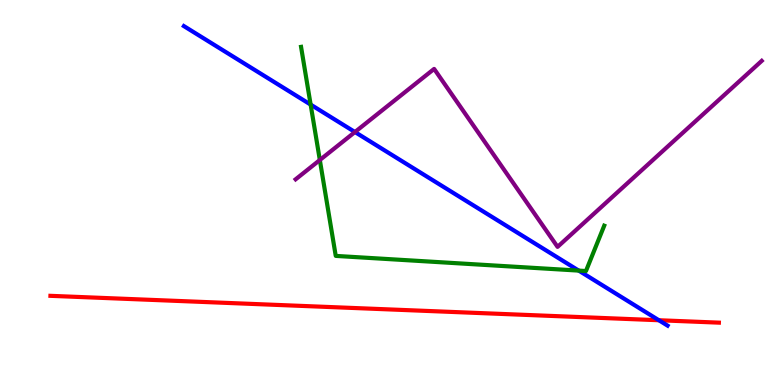[{'lines': ['blue', 'red'], 'intersections': [{'x': 8.5, 'y': 1.68}]}, {'lines': ['green', 'red'], 'intersections': []}, {'lines': ['purple', 'red'], 'intersections': []}, {'lines': ['blue', 'green'], 'intersections': [{'x': 4.01, 'y': 7.28}, {'x': 7.47, 'y': 2.97}]}, {'lines': ['blue', 'purple'], 'intersections': [{'x': 4.58, 'y': 6.57}]}, {'lines': ['green', 'purple'], 'intersections': [{'x': 4.13, 'y': 5.84}]}]